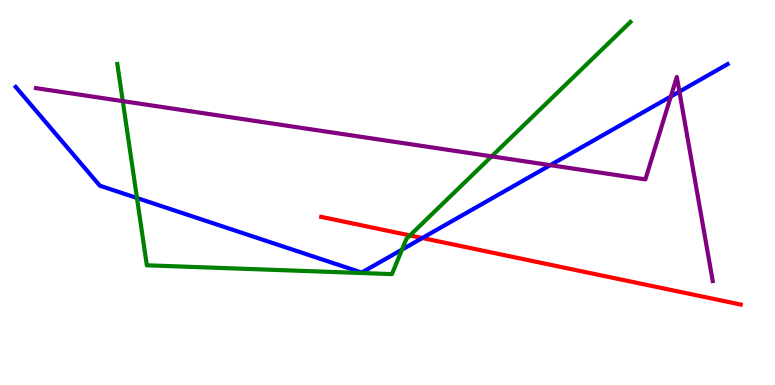[{'lines': ['blue', 'red'], 'intersections': [{'x': 5.45, 'y': 3.82}]}, {'lines': ['green', 'red'], 'intersections': [{'x': 5.29, 'y': 3.89}]}, {'lines': ['purple', 'red'], 'intersections': []}, {'lines': ['blue', 'green'], 'intersections': [{'x': 1.77, 'y': 4.86}, {'x': 5.19, 'y': 3.52}]}, {'lines': ['blue', 'purple'], 'intersections': [{'x': 7.1, 'y': 5.71}, {'x': 8.66, 'y': 7.49}, {'x': 8.77, 'y': 7.62}]}, {'lines': ['green', 'purple'], 'intersections': [{'x': 1.58, 'y': 7.37}, {'x': 6.34, 'y': 5.94}]}]